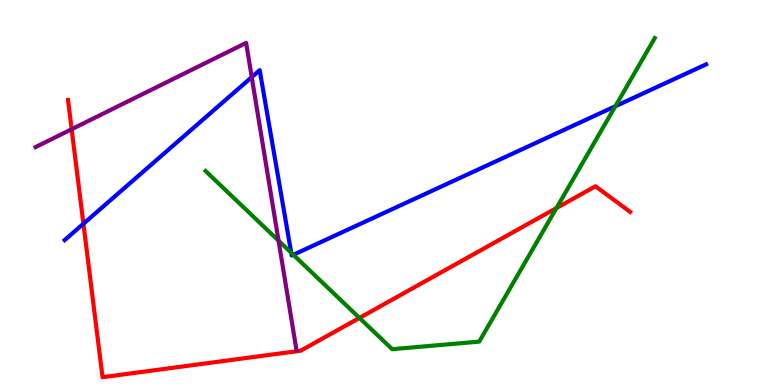[{'lines': ['blue', 'red'], 'intersections': [{'x': 1.08, 'y': 4.19}]}, {'lines': ['green', 'red'], 'intersections': [{'x': 4.64, 'y': 1.74}, {'x': 7.18, 'y': 4.6}]}, {'lines': ['purple', 'red'], 'intersections': [{'x': 0.925, 'y': 6.64}]}, {'lines': ['blue', 'green'], 'intersections': [{'x': 3.76, 'y': 3.43}, {'x': 3.78, 'y': 3.38}, {'x': 7.94, 'y': 7.24}]}, {'lines': ['blue', 'purple'], 'intersections': [{'x': 3.25, 'y': 8.0}]}, {'lines': ['green', 'purple'], 'intersections': [{'x': 3.59, 'y': 3.75}]}]